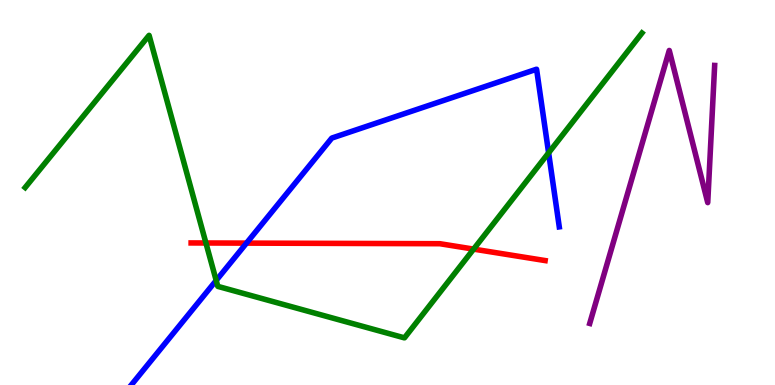[{'lines': ['blue', 'red'], 'intersections': [{'x': 3.18, 'y': 3.69}]}, {'lines': ['green', 'red'], 'intersections': [{'x': 2.66, 'y': 3.69}, {'x': 6.11, 'y': 3.53}]}, {'lines': ['purple', 'red'], 'intersections': []}, {'lines': ['blue', 'green'], 'intersections': [{'x': 2.79, 'y': 2.72}, {'x': 7.08, 'y': 6.03}]}, {'lines': ['blue', 'purple'], 'intersections': []}, {'lines': ['green', 'purple'], 'intersections': []}]